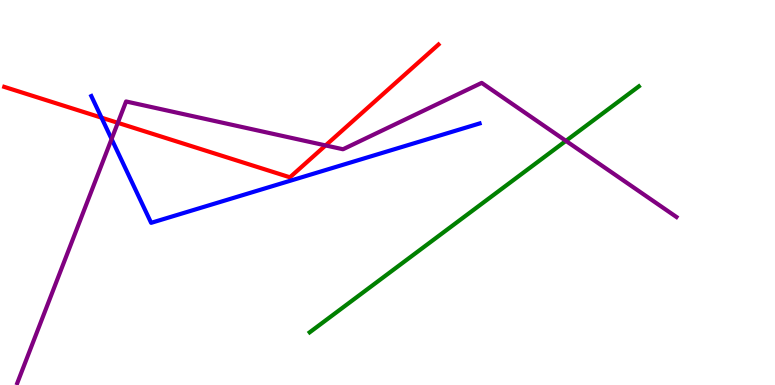[{'lines': ['blue', 'red'], 'intersections': [{'x': 1.31, 'y': 6.94}]}, {'lines': ['green', 'red'], 'intersections': []}, {'lines': ['purple', 'red'], 'intersections': [{'x': 1.52, 'y': 6.81}, {'x': 4.2, 'y': 6.22}]}, {'lines': ['blue', 'green'], 'intersections': []}, {'lines': ['blue', 'purple'], 'intersections': [{'x': 1.44, 'y': 6.39}]}, {'lines': ['green', 'purple'], 'intersections': [{'x': 7.3, 'y': 6.34}]}]